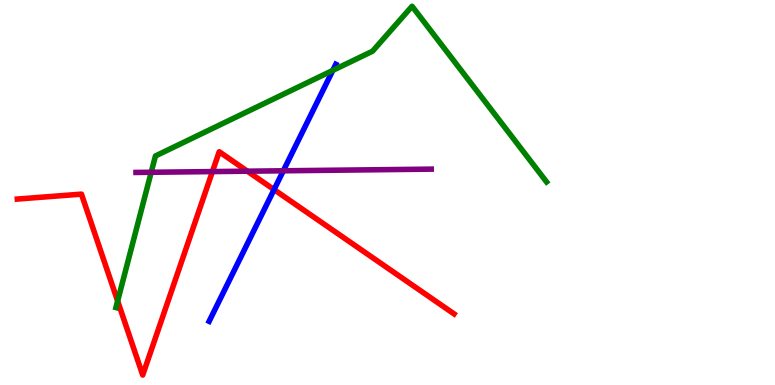[{'lines': ['blue', 'red'], 'intersections': [{'x': 3.54, 'y': 5.08}]}, {'lines': ['green', 'red'], 'intersections': [{'x': 1.52, 'y': 2.18}]}, {'lines': ['purple', 'red'], 'intersections': [{'x': 2.74, 'y': 5.54}, {'x': 3.19, 'y': 5.55}]}, {'lines': ['blue', 'green'], 'intersections': [{'x': 4.29, 'y': 8.17}]}, {'lines': ['blue', 'purple'], 'intersections': [{'x': 3.66, 'y': 5.56}]}, {'lines': ['green', 'purple'], 'intersections': [{'x': 1.95, 'y': 5.53}]}]